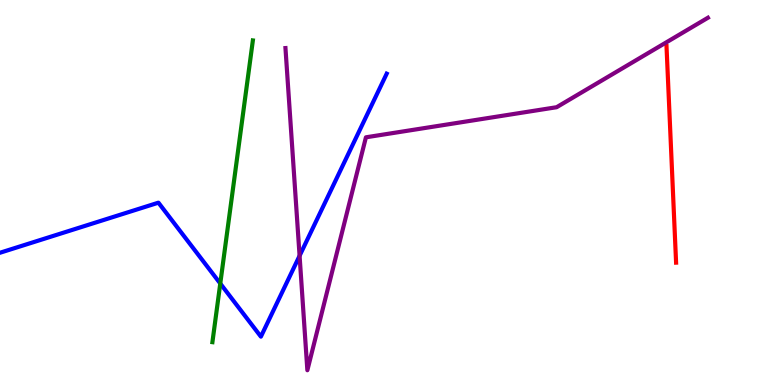[{'lines': ['blue', 'red'], 'intersections': []}, {'lines': ['green', 'red'], 'intersections': []}, {'lines': ['purple', 'red'], 'intersections': []}, {'lines': ['blue', 'green'], 'intersections': [{'x': 2.84, 'y': 2.64}]}, {'lines': ['blue', 'purple'], 'intersections': [{'x': 3.87, 'y': 3.36}]}, {'lines': ['green', 'purple'], 'intersections': []}]